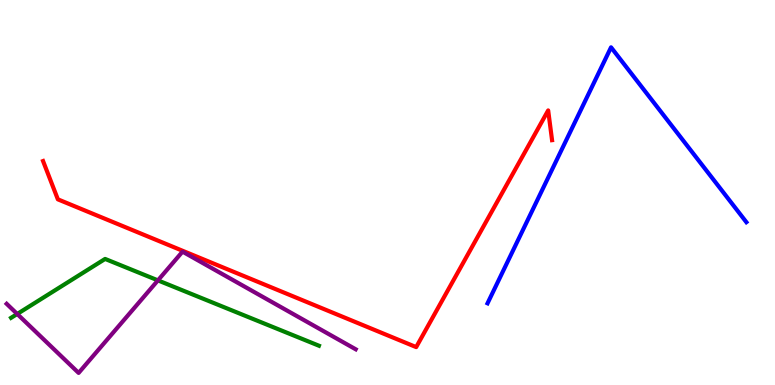[{'lines': ['blue', 'red'], 'intersections': []}, {'lines': ['green', 'red'], 'intersections': []}, {'lines': ['purple', 'red'], 'intersections': []}, {'lines': ['blue', 'green'], 'intersections': []}, {'lines': ['blue', 'purple'], 'intersections': []}, {'lines': ['green', 'purple'], 'intersections': [{'x': 0.222, 'y': 1.84}, {'x': 2.04, 'y': 2.72}]}]